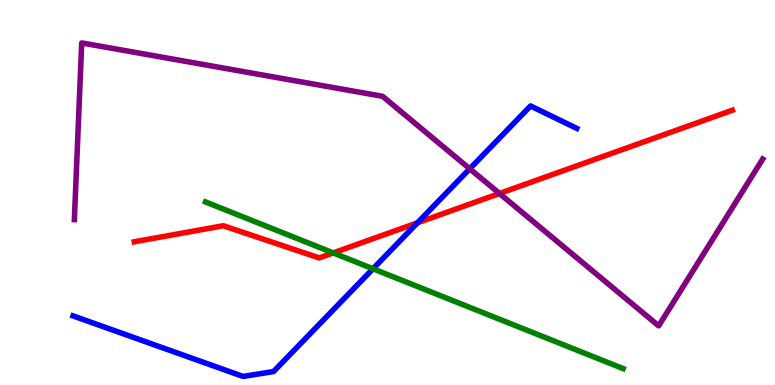[{'lines': ['blue', 'red'], 'intersections': [{'x': 5.39, 'y': 4.21}]}, {'lines': ['green', 'red'], 'intersections': [{'x': 4.3, 'y': 3.43}]}, {'lines': ['purple', 'red'], 'intersections': [{'x': 6.44, 'y': 4.97}]}, {'lines': ['blue', 'green'], 'intersections': [{'x': 4.81, 'y': 3.02}]}, {'lines': ['blue', 'purple'], 'intersections': [{'x': 6.06, 'y': 5.62}]}, {'lines': ['green', 'purple'], 'intersections': []}]